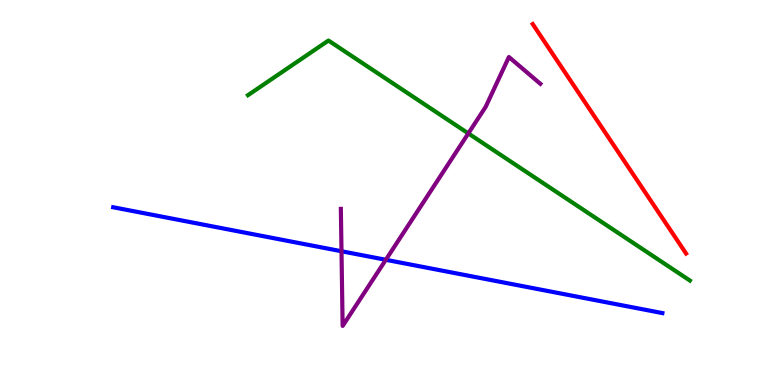[{'lines': ['blue', 'red'], 'intersections': []}, {'lines': ['green', 'red'], 'intersections': []}, {'lines': ['purple', 'red'], 'intersections': []}, {'lines': ['blue', 'green'], 'intersections': []}, {'lines': ['blue', 'purple'], 'intersections': [{'x': 4.41, 'y': 3.47}, {'x': 4.98, 'y': 3.25}]}, {'lines': ['green', 'purple'], 'intersections': [{'x': 6.04, 'y': 6.53}]}]